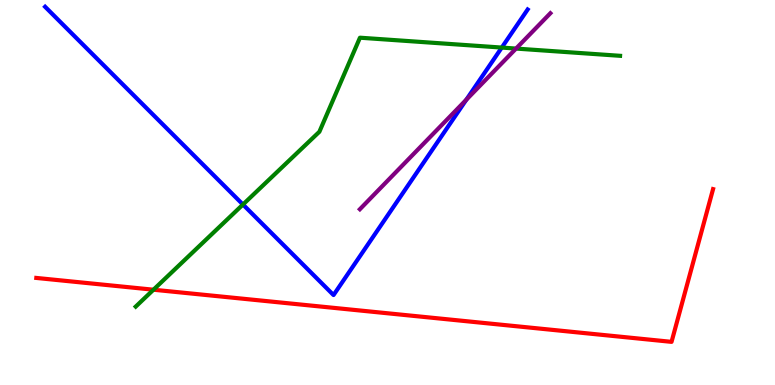[{'lines': ['blue', 'red'], 'intersections': []}, {'lines': ['green', 'red'], 'intersections': [{'x': 1.98, 'y': 2.47}]}, {'lines': ['purple', 'red'], 'intersections': []}, {'lines': ['blue', 'green'], 'intersections': [{'x': 3.13, 'y': 4.69}, {'x': 6.47, 'y': 8.76}]}, {'lines': ['blue', 'purple'], 'intersections': [{'x': 6.02, 'y': 7.41}]}, {'lines': ['green', 'purple'], 'intersections': [{'x': 6.66, 'y': 8.74}]}]